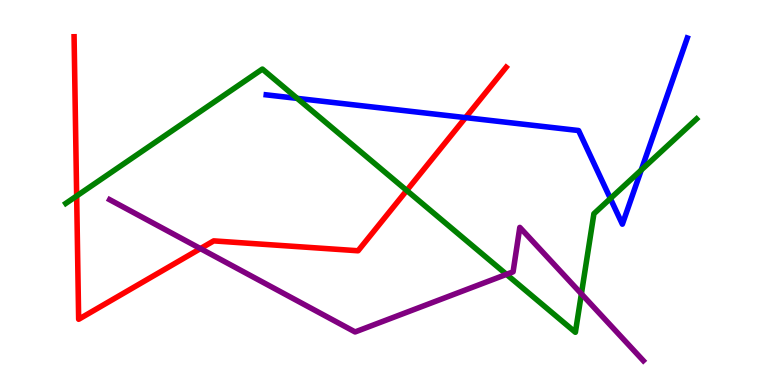[{'lines': ['blue', 'red'], 'intersections': [{'x': 6.01, 'y': 6.95}]}, {'lines': ['green', 'red'], 'intersections': [{'x': 0.989, 'y': 4.91}, {'x': 5.25, 'y': 5.05}]}, {'lines': ['purple', 'red'], 'intersections': [{'x': 2.59, 'y': 3.54}]}, {'lines': ['blue', 'green'], 'intersections': [{'x': 3.83, 'y': 7.44}, {'x': 7.88, 'y': 4.84}, {'x': 8.27, 'y': 5.58}]}, {'lines': ['blue', 'purple'], 'intersections': []}, {'lines': ['green', 'purple'], 'intersections': [{'x': 6.54, 'y': 2.87}, {'x': 7.5, 'y': 2.37}]}]